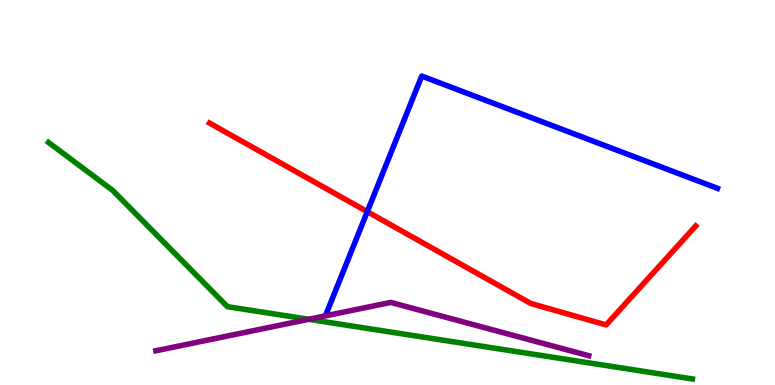[{'lines': ['blue', 'red'], 'intersections': [{'x': 4.74, 'y': 4.5}]}, {'lines': ['green', 'red'], 'intersections': []}, {'lines': ['purple', 'red'], 'intersections': []}, {'lines': ['blue', 'green'], 'intersections': []}, {'lines': ['blue', 'purple'], 'intersections': []}, {'lines': ['green', 'purple'], 'intersections': [{'x': 3.98, 'y': 1.71}]}]